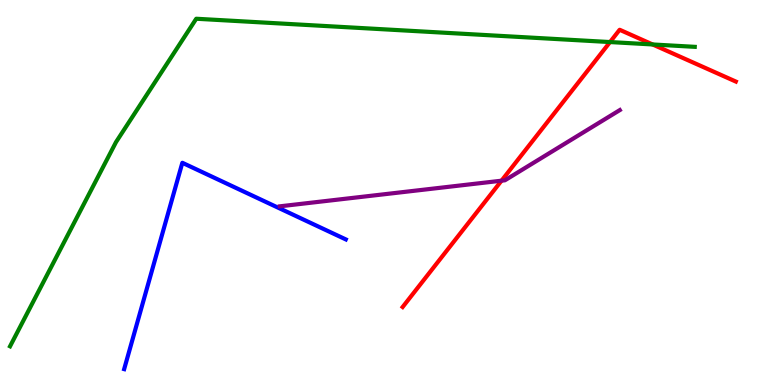[{'lines': ['blue', 'red'], 'intersections': []}, {'lines': ['green', 'red'], 'intersections': [{'x': 7.87, 'y': 8.91}, {'x': 8.42, 'y': 8.85}]}, {'lines': ['purple', 'red'], 'intersections': [{'x': 6.47, 'y': 5.31}]}, {'lines': ['blue', 'green'], 'intersections': []}, {'lines': ['blue', 'purple'], 'intersections': []}, {'lines': ['green', 'purple'], 'intersections': []}]